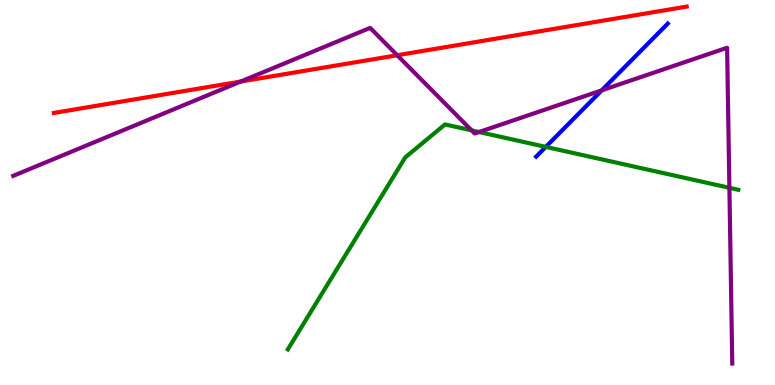[{'lines': ['blue', 'red'], 'intersections': []}, {'lines': ['green', 'red'], 'intersections': []}, {'lines': ['purple', 'red'], 'intersections': [{'x': 3.11, 'y': 7.88}, {'x': 5.13, 'y': 8.57}]}, {'lines': ['blue', 'green'], 'intersections': [{'x': 7.04, 'y': 6.18}]}, {'lines': ['blue', 'purple'], 'intersections': [{'x': 7.76, 'y': 7.65}]}, {'lines': ['green', 'purple'], 'intersections': [{'x': 6.09, 'y': 6.61}, {'x': 6.18, 'y': 6.57}, {'x': 9.41, 'y': 5.12}]}]